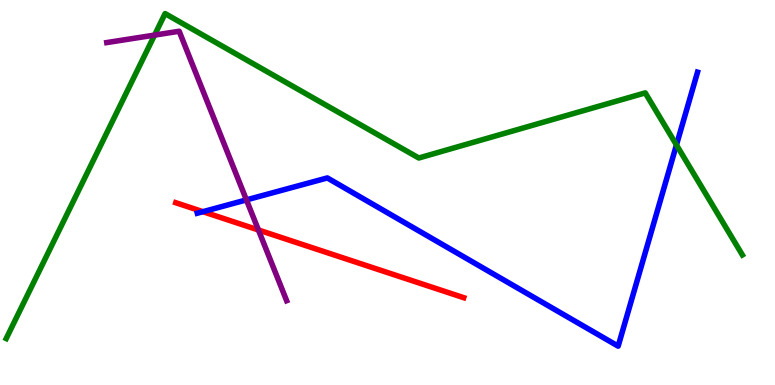[{'lines': ['blue', 'red'], 'intersections': [{'x': 2.62, 'y': 4.5}]}, {'lines': ['green', 'red'], 'intersections': []}, {'lines': ['purple', 'red'], 'intersections': [{'x': 3.33, 'y': 4.03}]}, {'lines': ['blue', 'green'], 'intersections': [{'x': 8.73, 'y': 6.24}]}, {'lines': ['blue', 'purple'], 'intersections': [{'x': 3.18, 'y': 4.81}]}, {'lines': ['green', 'purple'], 'intersections': [{'x': 1.99, 'y': 9.09}]}]